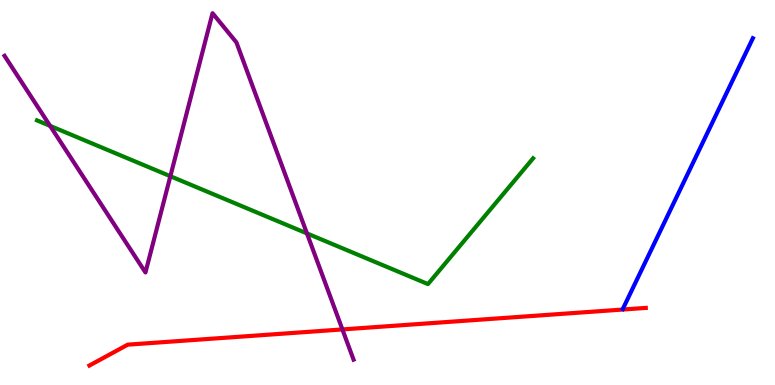[{'lines': ['blue', 'red'], 'intersections': []}, {'lines': ['green', 'red'], 'intersections': []}, {'lines': ['purple', 'red'], 'intersections': [{'x': 4.42, 'y': 1.44}]}, {'lines': ['blue', 'green'], 'intersections': []}, {'lines': ['blue', 'purple'], 'intersections': []}, {'lines': ['green', 'purple'], 'intersections': [{'x': 0.646, 'y': 6.73}, {'x': 2.2, 'y': 5.42}, {'x': 3.96, 'y': 3.94}]}]